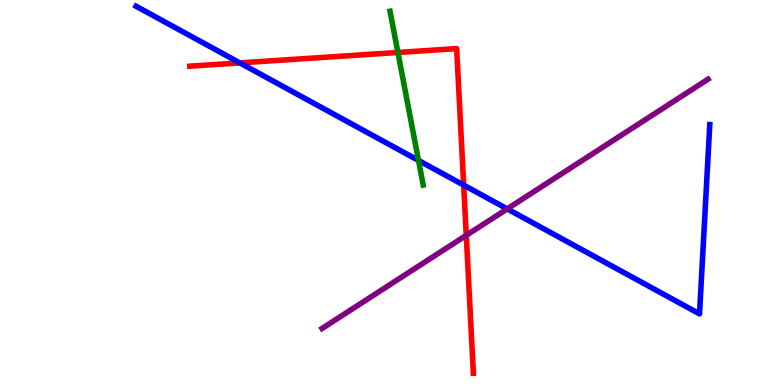[{'lines': ['blue', 'red'], 'intersections': [{'x': 3.09, 'y': 8.37}, {'x': 5.98, 'y': 5.19}]}, {'lines': ['green', 'red'], 'intersections': [{'x': 5.13, 'y': 8.64}]}, {'lines': ['purple', 'red'], 'intersections': [{'x': 6.02, 'y': 3.89}]}, {'lines': ['blue', 'green'], 'intersections': [{'x': 5.4, 'y': 5.83}]}, {'lines': ['blue', 'purple'], 'intersections': [{'x': 6.55, 'y': 4.57}]}, {'lines': ['green', 'purple'], 'intersections': []}]